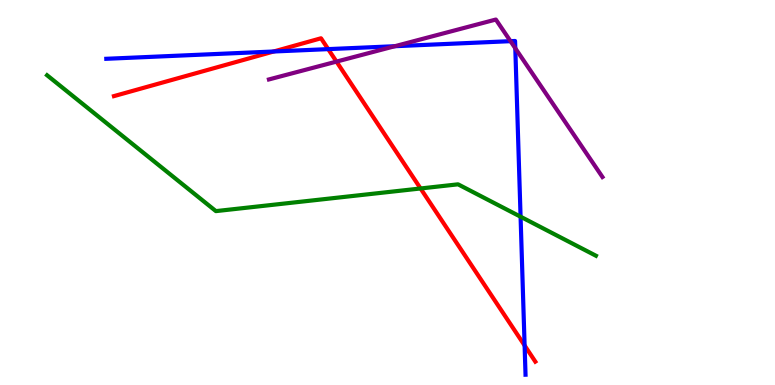[{'lines': ['blue', 'red'], 'intersections': [{'x': 3.53, 'y': 8.66}, {'x': 4.23, 'y': 8.72}, {'x': 6.77, 'y': 1.03}]}, {'lines': ['green', 'red'], 'intersections': [{'x': 5.43, 'y': 5.1}]}, {'lines': ['purple', 'red'], 'intersections': [{'x': 4.34, 'y': 8.4}]}, {'lines': ['blue', 'green'], 'intersections': [{'x': 6.72, 'y': 4.37}]}, {'lines': ['blue', 'purple'], 'intersections': [{'x': 5.09, 'y': 8.8}, {'x': 6.59, 'y': 8.93}, {'x': 6.65, 'y': 8.75}]}, {'lines': ['green', 'purple'], 'intersections': []}]